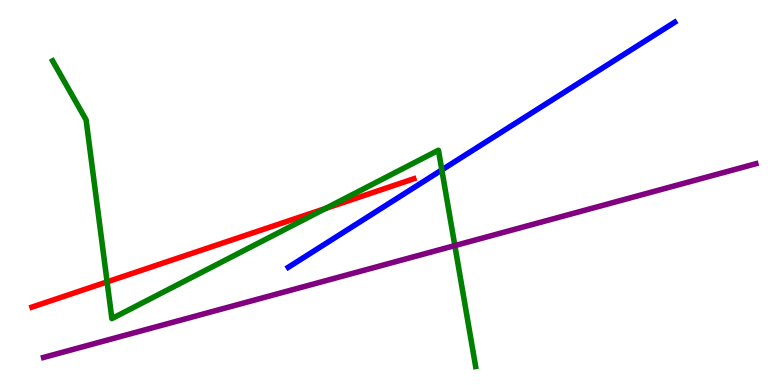[{'lines': ['blue', 'red'], 'intersections': []}, {'lines': ['green', 'red'], 'intersections': [{'x': 1.38, 'y': 2.68}, {'x': 4.2, 'y': 4.59}]}, {'lines': ['purple', 'red'], 'intersections': []}, {'lines': ['blue', 'green'], 'intersections': [{'x': 5.7, 'y': 5.59}]}, {'lines': ['blue', 'purple'], 'intersections': []}, {'lines': ['green', 'purple'], 'intersections': [{'x': 5.87, 'y': 3.62}]}]